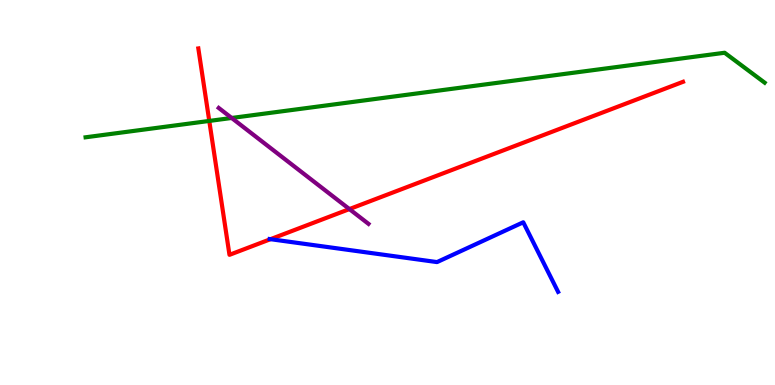[{'lines': ['blue', 'red'], 'intersections': [{'x': 3.49, 'y': 3.79}]}, {'lines': ['green', 'red'], 'intersections': [{'x': 2.7, 'y': 6.86}]}, {'lines': ['purple', 'red'], 'intersections': [{'x': 4.51, 'y': 4.57}]}, {'lines': ['blue', 'green'], 'intersections': []}, {'lines': ['blue', 'purple'], 'intersections': []}, {'lines': ['green', 'purple'], 'intersections': [{'x': 2.99, 'y': 6.94}]}]